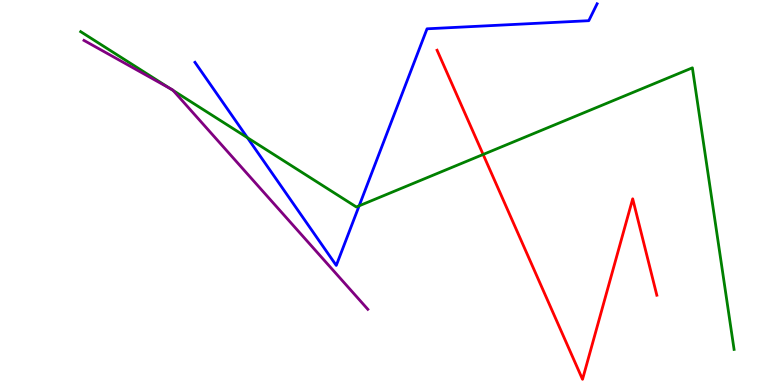[{'lines': ['blue', 'red'], 'intersections': []}, {'lines': ['green', 'red'], 'intersections': [{'x': 6.23, 'y': 5.99}]}, {'lines': ['purple', 'red'], 'intersections': []}, {'lines': ['blue', 'green'], 'intersections': [{'x': 3.19, 'y': 6.42}, {'x': 4.63, 'y': 4.65}]}, {'lines': ['blue', 'purple'], 'intersections': []}, {'lines': ['green', 'purple'], 'intersections': [{'x': 2.19, 'y': 7.7}, {'x': 2.23, 'y': 7.65}]}]